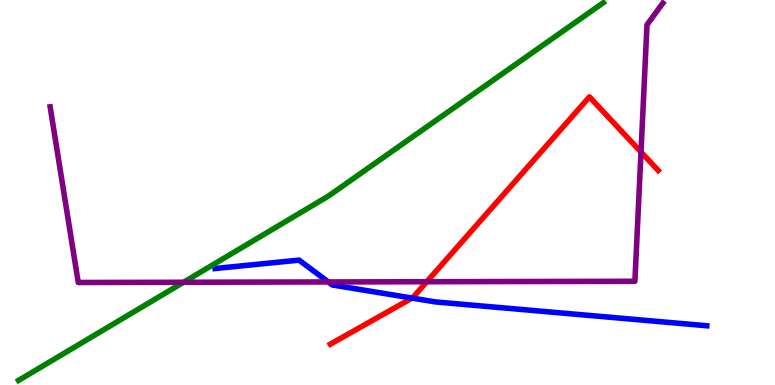[{'lines': ['blue', 'red'], 'intersections': [{'x': 5.32, 'y': 2.26}]}, {'lines': ['green', 'red'], 'intersections': []}, {'lines': ['purple', 'red'], 'intersections': [{'x': 5.51, 'y': 2.68}, {'x': 8.27, 'y': 6.05}]}, {'lines': ['blue', 'green'], 'intersections': []}, {'lines': ['blue', 'purple'], 'intersections': [{'x': 4.24, 'y': 2.68}]}, {'lines': ['green', 'purple'], 'intersections': [{'x': 2.37, 'y': 2.67}]}]